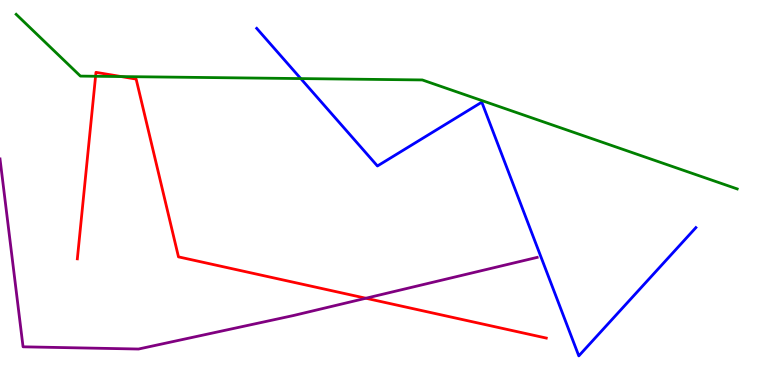[{'lines': ['blue', 'red'], 'intersections': []}, {'lines': ['green', 'red'], 'intersections': [{'x': 1.23, 'y': 8.02}, {'x': 1.56, 'y': 8.01}]}, {'lines': ['purple', 'red'], 'intersections': [{'x': 4.72, 'y': 2.25}]}, {'lines': ['blue', 'green'], 'intersections': [{'x': 3.88, 'y': 7.96}]}, {'lines': ['blue', 'purple'], 'intersections': []}, {'lines': ['green', 'purple'], 'intersections': []}]